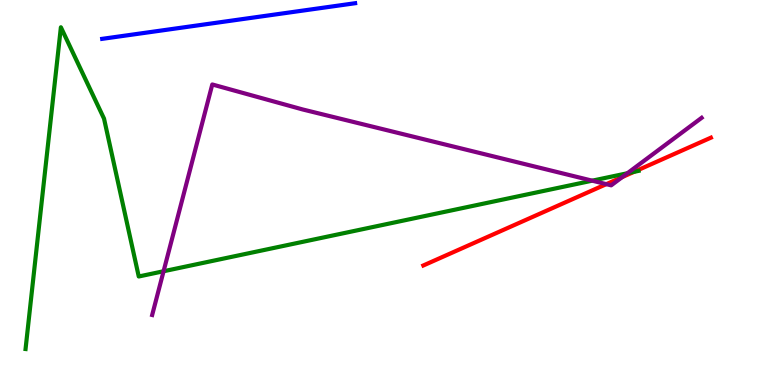[{'lines': ['blue', 'red'], 'intersections': []}, {'lines': ['green', 'red'], 'intersections': [{'x': 8.18, 'y': 5.54}]}, {'lines': ['purple', 'red'], 'intersections': [{'x': 7.82, 'y': 5.22}, {'x': 8.03, 'y': 5.4}]}, {'lines': ['blue', 'green'], 'intersections': []}, {'lines': ['blue', 'purple'], 'intersections': []}, {'lines': ['green', 'purple'], 'intersections': [{'x': 2.11, 'y': 2.95}, {'x': 7.64, 'y': 5.31}, {'x': 8.1, 'y': 5.5}]}]